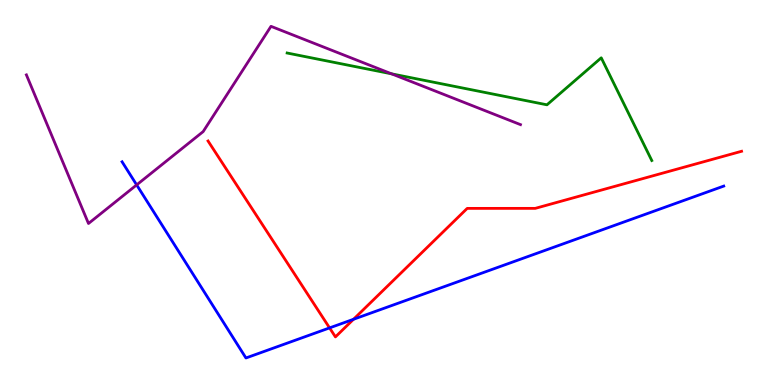[{'lines': ['blue', 'red'], 'intersections': [{'x': 4.25, 'y': 1.48}, {'x': 4.56, 'y': 1.71}]}, {'lines': ['green', 'red'], 'intersections': []}, {'lines': ['purple', 'red'], 'intersections': []}, {'lines': ['blue', 'green'], 'intersections': []}, {'lines': ['blue', 'purple'], 'intersections': [{'x': 1.76, 'y': 5.2}]}, {'lines': ['green', 'purple'], 'intersections': [{'x': 5.05, 'y': 8.08}]}]